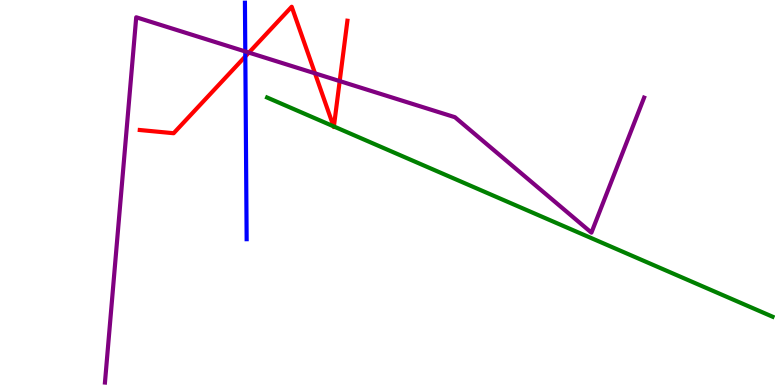[{'lines': ['blue', 'red'], 'intersections': [{'x': 3.17, 'y': 8.53}]}, {'lines': ['green', 'red'], 'intersections': [{'x': 4.3, 'y': 6.72}, {'x': 4.31, 'y': 6.71}]}, {'lines': ['purple', 'red'], 'intersections': [{'x': 3.21, 'y': 8.63}, {'x': 4.06, 'y': 8.1}, {'x': 4.38, 'y': 7.89}]}, {'lines': ['blue', 'green'], 'intersections': []}, {'lines': ['blue', 'purple'], 'intersections': [{'x': 3.17, 'y': 8.66}]}, {'lines': ['green', 'purple'], 'intersections': []}]